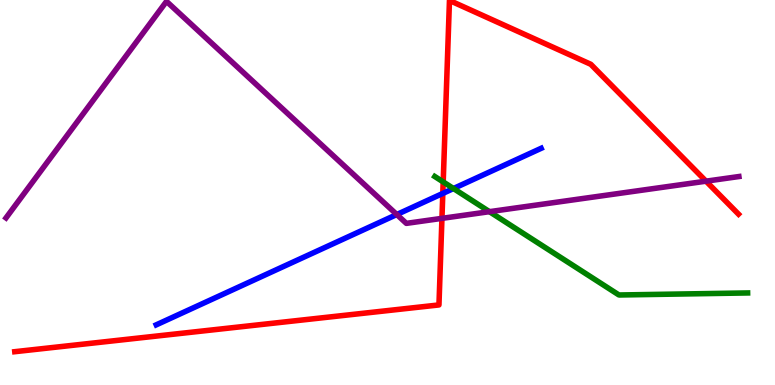[{'lines': ['blue', 'red'], 'intersections': [{'x': 5.71, 'y': 4.98}]}, {'lines': ['green', 'red'], 'intersections': [{'x': 5.72, 'y': 5.27}]}, {'lines': ['purple', 'red'], 'intersections': [{'x': 5.7, 'y': 4.33}, {'x': 9.11, 'y': 5.29}]}, {'lines': ['blue', 'green'], 'intersections': [{'x': 5.85, 'y': 5.1}]}, {'lines': ['blue', 'purple'], 'intersections': [{'x': 5.12, 'y': 4.43}]}, {'lines': ['green', 'purple'], 'intersections': [{'x': 6.32, 'y': 4.5}]}]